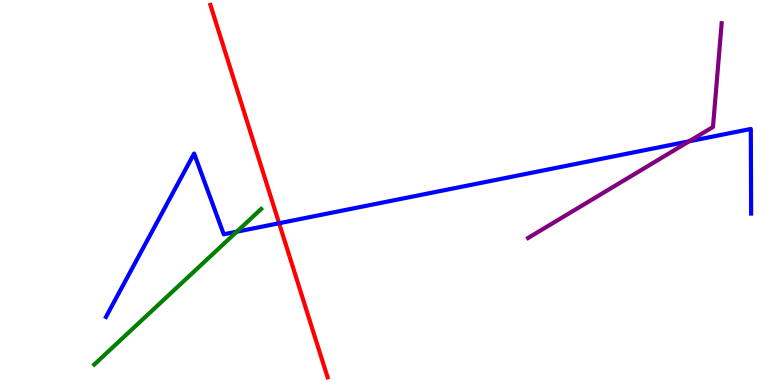[{'lines': ['blue', 'red'], 'intersections': [{'x': 3.6, 'y': 4.2}]}, {'lines': ['green', 'red'], 'intersections': []}, {'lines': ['purple', 'red'], 'intersections': []}, {'lines': ['blue', 'green'], 'intersections': [{'x': 3.06, 'y': 3.98}]}, {'lines': ['blue', 'purple'], 'intersections': [{'x': 8.89, 'y': 6.33}]}, {'lines': ['green', 'purple'], 'intersections': []}]